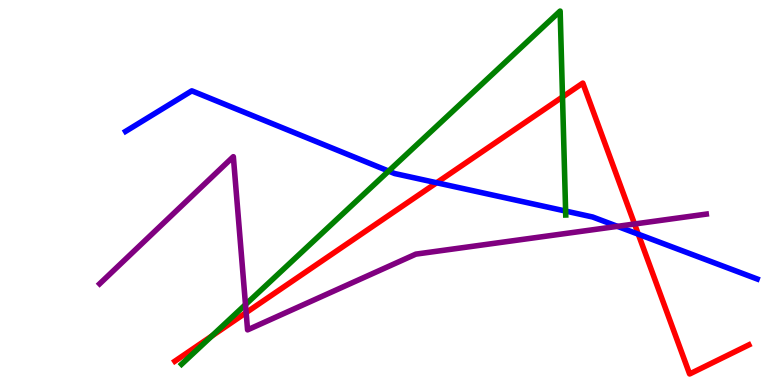[{'lines': ['blue', 'red'], 'intersections': [{'x': 5.63, 'y': 5.25}, {'x': 8.24, 'y': 3.92}]}, {'lines': ['green', 'red'], 'intersections': [{'x': 2.73, 'y': 1.27}, {'x': 7.26, 'y': 7.48}]}, {'lines': ['purple', 'red'], 'intersections': [{'x': 3.18, 'y': 1.88}, {'x': 8.19, 'y': 4.18}]}, {'lines': ['blue', 'green'], 'intersections': [{'x': 5.01, 'y': 5.56}, {'x': 7.3, 'y': 4.52}]}, {'lines': ['blue', 'purple'], 'intersections': [{'x': 7.97, 'y': 4.12}]}, {'lines': ['green', 'purple'], 'intersections': [{'x': 3.17, 'y': 2.09}]}]